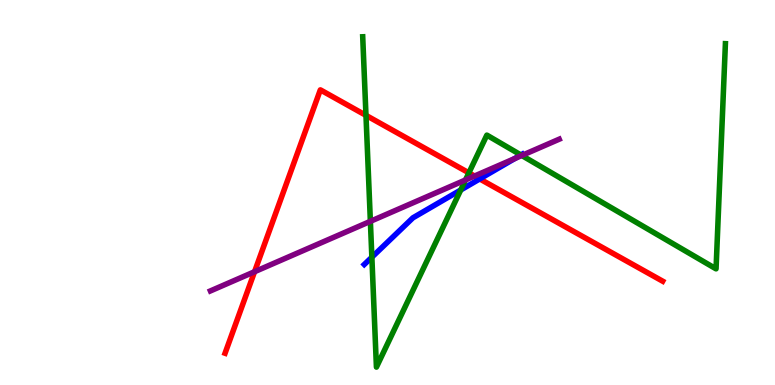[{'lines': ['blue', 'red'], 'intersections': [{'x': 6.19, 'y': 5.35}]}, {'lines': ['green', 'red'], 'intersections': [{'x': 4.72, 'y': 7.0}, {'x': 6.05, 'y': 5.51}]}, {'lines': ['purple', 'red'], 'intersections': [{'x': 3.28, 'y': 2.94}, {'x': 6.12, 'y': 5.43}]}, {'lines': ['blue', 'green'], 'intersections': [{'x': 4.8, 'y': 3.32}, {'x': 5.94, 'y': 5.07}, {'x': 6.72, 'y': 5.97}]}, {'lines': ['blue', 'purple'], 'intersections': [{'x': 6.64, 'y': 5.88}]}, {'lines': ['green', 'purple'], 'intersections': [{'x': 4.78, 'y': 4.25}, {'x': 6.01, 'y': 5.33}, {'x': 6.73, 'y': 5.96}]}]